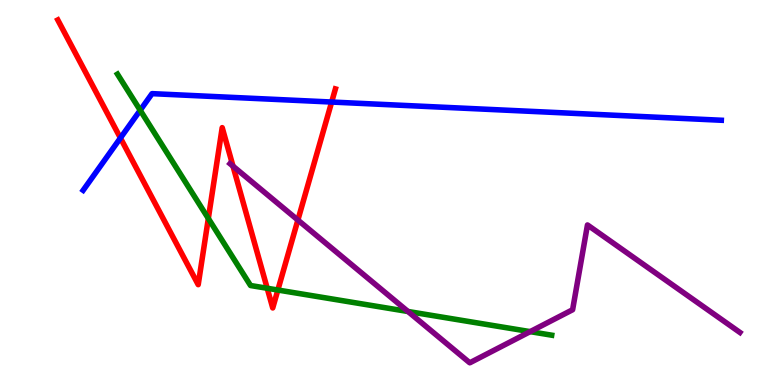[{'lines': ['blue', 'red'], 'intersections': [{'x': 1.55, 'y': 6.42}, {'x': 4.28, 'y': 7.35}]}, {'lines': ['green', 'red'], 'intersections': [{'x': 2.69, 'y': 4.33}, {'x': 3.45, 'y': 2.51}, {'x': 3.59, 'y': 2.47}]}, {'lines': ['purple', 'red'], 'intersections': [{'x': 3.01, 'y': 5.68}, {'x': 3.84, 'y': 4.28}]}, {'lines': ['blue', 'green'], 'intersections': [{'x': 1.81, 'y': 7.14}]}, {'lines': ['blue', 'purple'], 'intersections': []}, {'lines': ['green', 'purple'], 'intersections': [{'x': 5.26, 'y': 1.91}, {'x': 6.84, 'y': 1.39}]}]